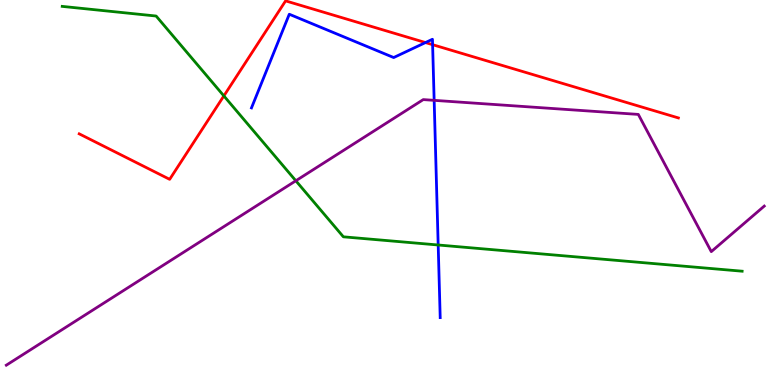[{'lines': ['blue', 'red'], 'intersections': [{'x': 5.49, 'y': 8.89}, {'x': 5.58, 'y': 8.84}]}, {'lines': ['green', 'red'], 'intersections': [{'x': 2.89, 'y': 7.51}]}, {'lines': ['purple', 'red'], 'intersections': []}, {'lines': ['blue', 'green'], 'intersections': [{'x': 5.65, 'y': 3.64}]}, {'lines': ['blue', 'purple'], 'intersections': [{'x': 5.6, 'y': 7.39}]}, {'lines': ['green', 'purple'], 'intersections': [{'x': 3.82, 'y': 5.3}]}]